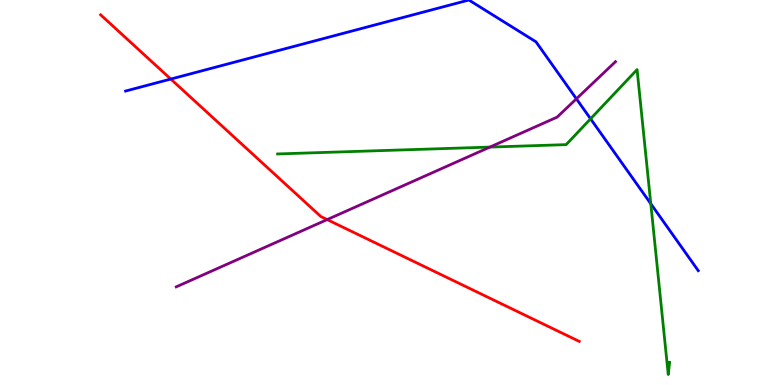[{'lines': ['blue', 'red'], 'intersections': [{'x': 2.2, 'y': 7.95}]}, {'lines': ['green', 'red'], 'intersections': []}, {'lines': ['purple', 'red'], 'intersections': [{'x': 4.22, 'y': 4.3}]}, {'lines': ['blue', 'green'], 'intersections': [{'x': 7.62, 'y': 6.91}, {'x': 8.4, 'y': 4.71}]}, {'lines': ['blue', 'purple'], 'intersections': [{'x': 7.44, 'y': 7.43}]}, {'lines': ['green', 'purple'], 'intersections': [{'x': 6.32, 'y': 6.18}]}]